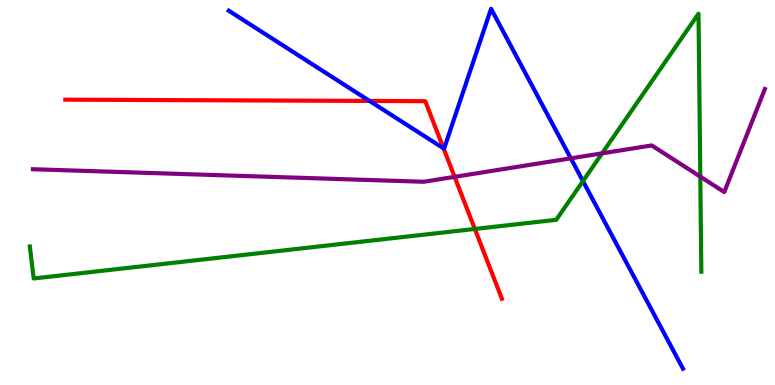[{'lines': ['blue', 'red'], 'intersections': [{'x': 4.77, 'y': 7.38}, {'x': 5.72, 'y': 6.15}]}, {'lines': ['green', 'red'], 'intersections': [{'x': 6.13, 'y': 4.05}]}, {'lines': ['purple', 'red'], 'intersections': [{'x': 5.87, 'y': 5.41}]}, {'lines': ['blue', 'green'], 'intersections': [{'x': 7.52, 'y': 5.3}]}, {'lines': ['blue', 'purple'], 'intersections': [{'x': 7.37, 'y': 5.89}]}, {'lines': ['green', 'purple'], 'intersections': [{'x': 7.77, 'y': 6.02}, {'x': 9.04, 'y': 5.41}]}]